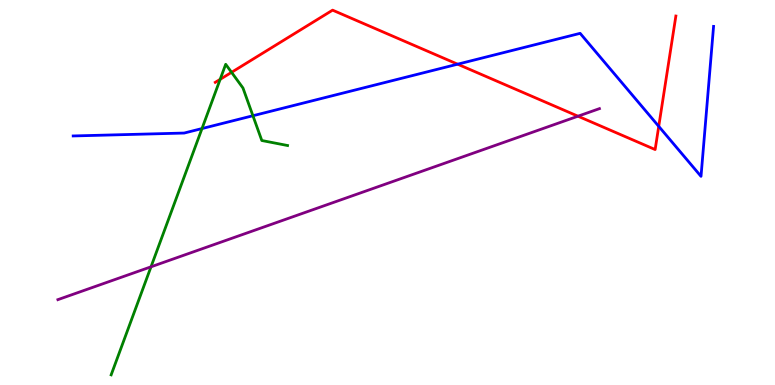[{'lines': ['blue', 'red'], 'intersections': [{'x': 5.9, 'y': 8.33}, {'x': 8.5, 'y': 6.72}]}, {'lines': ['green', 'red'], 'intersections': [{'x': 2.84, 'y': 7.94}, {'x': 2.99, 'y': 8.12}]}, {'lines': ['purple', 'red'], 'intersections': [{'x': 7.46, 'y': 6.98}]}, {'lines': ['blue', 'green'], 'intersections': [{'x': 2.61, 'y': 6.66}, {'x': 3.26, 'y': 6.99}]}, {'lines': ['blue', 'purple'], 'intersections': []}, {'lines': ['green', 'purple'], 'intersections': [{'x': 1.95, 'y': 3.07}]}]